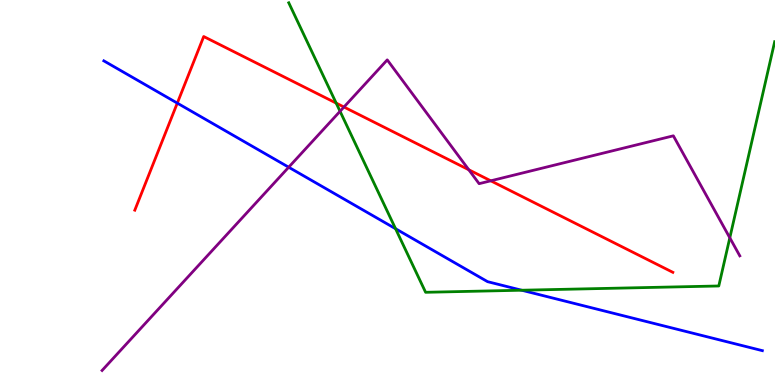[{'lines': ['blue', 'red'], 'intersections': [{'x': 2.29, 'y': 7.32}]}, {'lines': ['green', 'red'], 'intersections': [{'x': 4.34, 'y': 7.32}]}, {'lines': ['purple', 'red'], 'intersections': [{'x': 4.44, 'y': 7.22}, {'x': 6.05, 'y': 5.59}, {'x': 6.33, 'y': 5.3}]}, {'lines': ['blue', 'green'], 'intersections': [{'x': 5.1, 'y': 4.06}, {'x': 6.73, 'y': 2.46}]}, {'lines': ['blue', 'purple'], 'intersections': [{'x': 3.73, 'y': 5.66}]}, {'lines': ['green', 'purple'], 'intersections': [{'x': 4.39, 'y': 7.11}, {'x': 9.42, 'y': 3.82}]}]